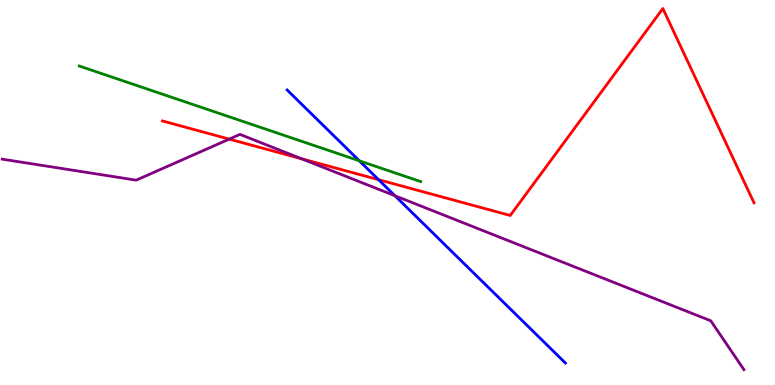[{'lines': ['blue', 'red'], 'intersections': [{'x': 4.88, 'y': 5.33}]}, {'lines': ['green', 'red'], 'intersections': []}, {'lines': ['purple', 'red'], 'intersections': [{'x': 2.96, 'y': 6.39}, {'x': 3.89, 'y': 5.88}]}, {'lines': ['blue', 'green'], 'intersections': [{'x': 4.64, 'y': 5.82}]}, {'lines': ['blue', 'purple'], 'intersections': [{'x': 5.1, 'y': 4.92}]}, {'lines': ['green', 'purple'], 'intersections': []}]